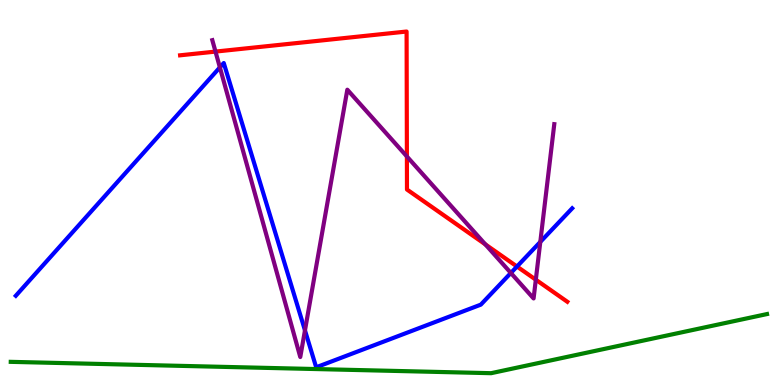[{'lines': ['blue', 'red'], 'intersections': [{'x': 6.67, 'y': 3.08}]}, {'lines': ['green', 'red'], 'intersections': []}, {'lines': ['purple', 'red'], 'intersections': [{'x': 2.78, 'y': 8.66}, {'x': 5.25, 'y': 5.94}, {'x': 6.26, 'y': 3.65}, {'x': 6.91, 'y': 2.73}]}, {'lines': ['blue', 'green'], 'intersections': []}, {'lines': ['blue', 'purple'], 'intersections': [{'x': 2.84, 'y': 8.25}, {'x': 3.94, 'y': 1.42}, {'x': 6.59, 'y': 2.91}, {'x': 6.97, 'y': 3.72}]}, {'lines': ['green', 'purple'], 'intersections': []}]